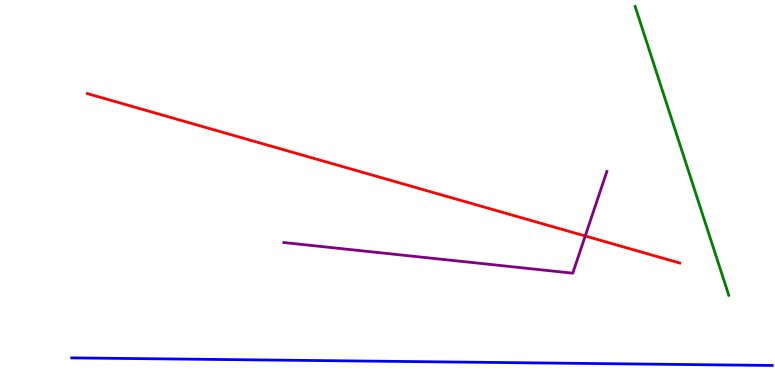[{'lines': ['blue', 'red'], 'intersections': []}, {'lines': ['green', 'red'], 'intersections': []}, {'lines': ['purple', 'red'], 'intersections': [{'x': 7.55, 'y': 3.87}]}, {'lines': ['blue', 'green'], 'intersections': []}, {'lines': ['blue', 'purple'], 'intersections': []}, {'lines': ['green', 'purple'], 'intersections': []}]